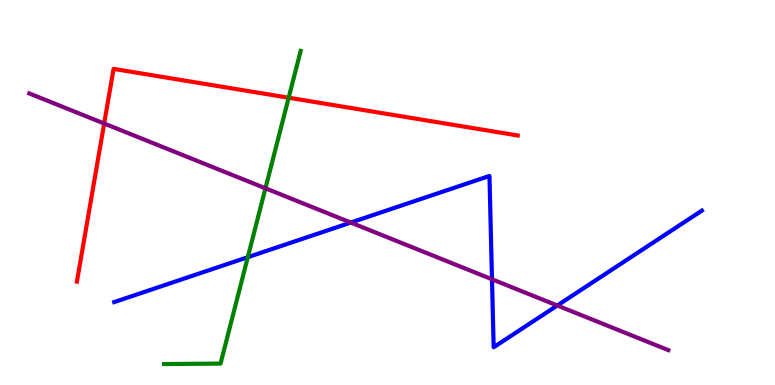[{'lines': ['blue', 'red'], 'intersections': []}, {'lines': ['green', 'red'], 'intersections': [{'x': 3.72, 'y': 7.46}]}, {'lines': ['purple', 'red'], 'intersections': [{'x': 1.34, 'y': 6.79}]}, {'lines': ['blue', 'green'], 'intersections': [{'x': 3.2, 'y': 3.32}]}, {'lines': ['blue', 'purple'], 'intersections': [{'x': 4.53, 'y': 4.22}, {'x': 6.35, 'y': 2.75}, {'x': 7.19, 'y': 2.06}]}, {'lines': ['green', 'purple'], 'intersections': [{'x': 3.43, 'y': 5.11}]}]